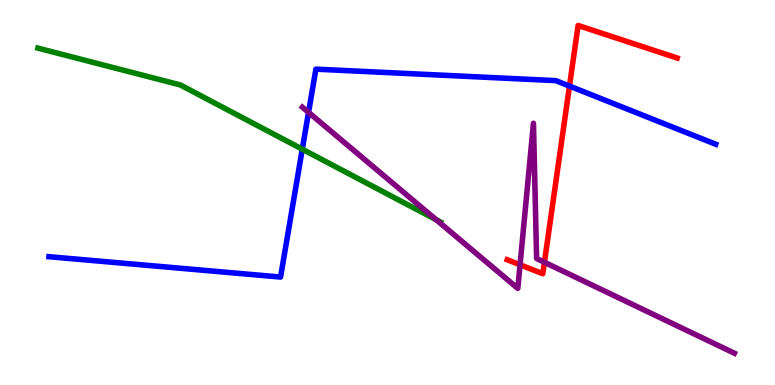[{'lines': ['blue', 'red'], 'intersections': [{'x': 7.35, 'y': 7.76}]}, {'lines': ['green', 'red'], 'intersections': []}, {'lines': ['purple', 'red'], 'intersections': [{'x': 6.71, 'y': 3.12}, {'x': 7.02, 'y': 3.19}]}, {'lines': ['blue', 'green'], 'intersections': [{'x': 3.9, 'y': 6.12}]}, {'lines': ['blue', 'purple'], 'intersections': [{'x': 3.98, 'y': 7.08}]}, {'lines': ['green', 'purple'], 'intersections': [{'x': 5.63, 'y': 4.29}]}]